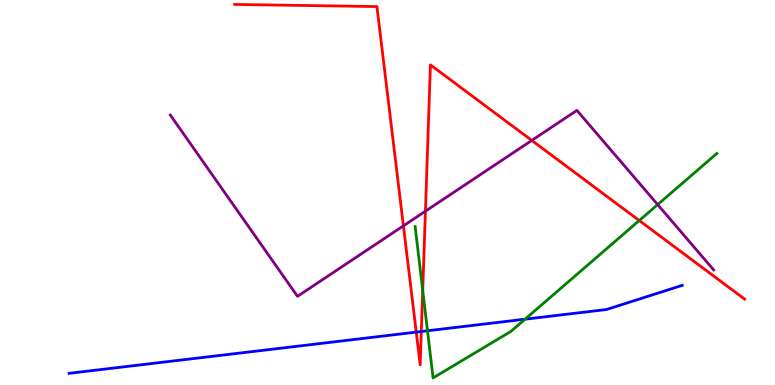[{'lines': ['blue', 'red'], 'intersections': [{'x': 5.37, 'y': 1.37}, {'x': 5.44, 'y': 1.39}]}, {'lines': ['green', 'red'], 'intersections': [{'x': 5.45, 'y': 2.45}, {'x': 8.25, 'y': 4.27}]}, {'lines': ['purple', 'red'], 'intersections': [{'x': 5.21, 'y': 4.13}, {'x': 5.49, 'y': 4.51}, {'x': 6.86, 'y': 6.35}]}, {'lines': ['blue', 'green'], 'intersections': [{'x': 5.52, 'y': 1.41}, {'x': 6.77, 'y': 1.71}]}, {'lines': ['blue', 'purple'], 'intersections': []}, {'lines': ['green', 'purple'], 'intersections': [{'x': 8.49, 'y': 4.69}]}]